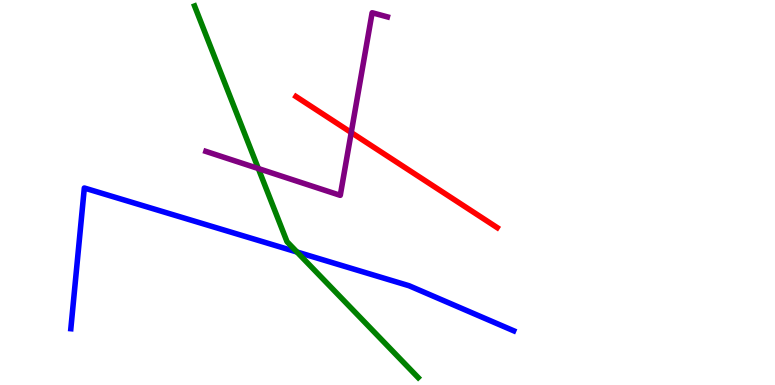[{'lines': ['blue', 'red'], 'intersections': []}, {'lines': ['green', 'red'], 'intersections': []}, {'lines': ['purple', 'red'], 'intersections': [{'x': 4.53, 'y': 6.56}]}, {'lines': ['blue', 'green'], 'intersections': [{'x': 3.83, 'y': 3.45}]}, {'lines': ['blue', 'purple'], 'intersections': []}, {'lines': ['green', 'purple'], 'intersections': [{'x': 3.33, 'y': 5.62}]}]